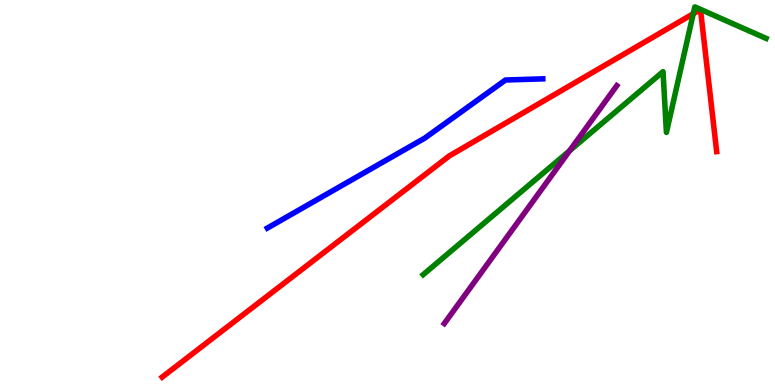[{'lines': ['blue', 'red'], 'intersections': []}, {'lines': ['green', 'red'], 'intersections': [{'x': 8.95, 'y': 9.64}]}, {'lines': ['purple', 'red'], 'intersections': []}, {'lines': ['blue', 'green'], 'intersections': []}, {'lines': ['blue', 'purple'], 'intersections': []}, {'lines': ['green', 'purple'], 'intersections': [{'x': 7.35, 'y': 6.08}]}]